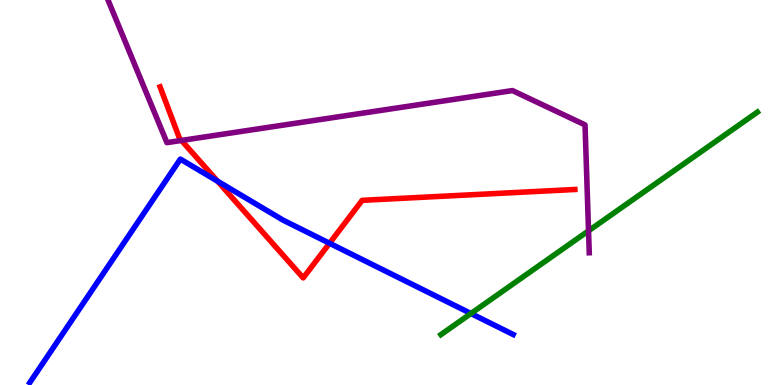[{'lines': ['blue', 'red'], 'intersections': [{'x': 2.81, 'y': 5.29}, {'x': 4.25, 'y': 3.68}]}, {'lines': ['green', 'red'], 'intersections': []}, {'lines': ['purple', 'red'], 'intersections': [{'x': 2.34, 'y': 6.35}]}, {'lines': ['blue', 'green'], 'intersections': [{'x': 6.08, 'y': 1.86}]}, {'lines': ['blue', 'purple'], 'intersections': []}, {'lines': ['green', 'purple'], 'intersections': [{'x': 7.59, 'y': 4.0}]}]